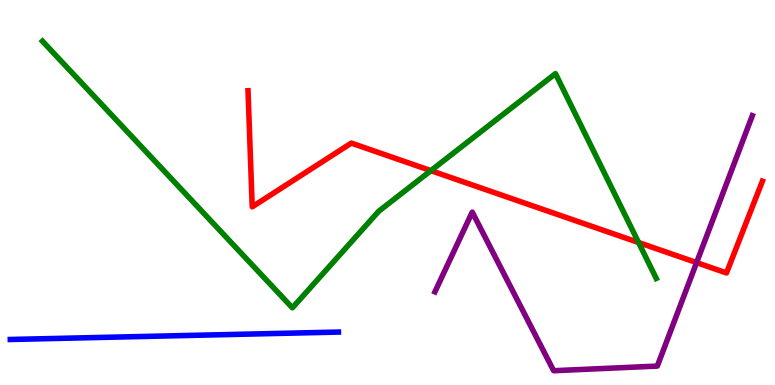[{'lines': ['blue', 'red'], 'intersections': []}, {'lines': ['green', 'red'], 'intersections': [{'x': 5.56, 'y': 5.57}, {'x': 8.24, 'y': 3.7}]}, {'lines': ['purple', 'red'], 'intersections': [{'x': 8.99, 'y': 3.18}]}, {'lines': ['blue', 'green'], 'intersections': []}, {'lines': ['blue', 'purple'], 'intersections': []}, {'lines': ['green', 'purple'], 'intersections': []}]